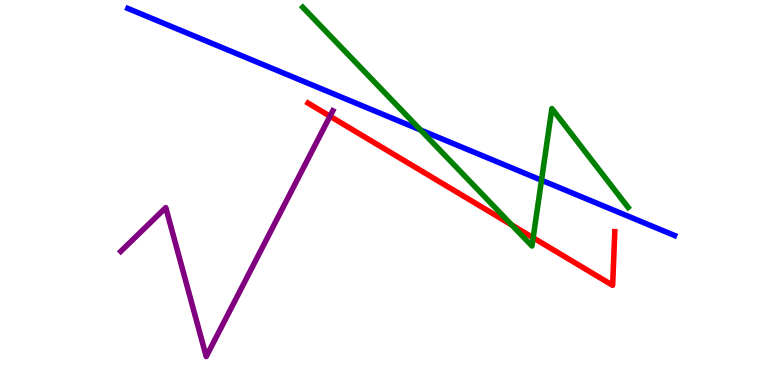[{'lines': ['blue', 'red'], 'intersections': []}, {'lines': ['green', 'red'], 'intersections': [{'x': 6.6, 'y': 4.16}, {'x': 6.88, 'y': 3.82}]}, {'lines': ['purple', 'red'], 'intersections': [{'x': 4.26, 'y': 6.98}]}, {'lines': ['blue', 'green'], 'intersections': [{'x': 5.43, 'y': 6.62}, {'x': 6.99, 'y': 5.32}]}, {'lines': ['blue', 'purple'], 'intersections': []}, {'lines': ['green', 'purple'], 'intersections': []}]